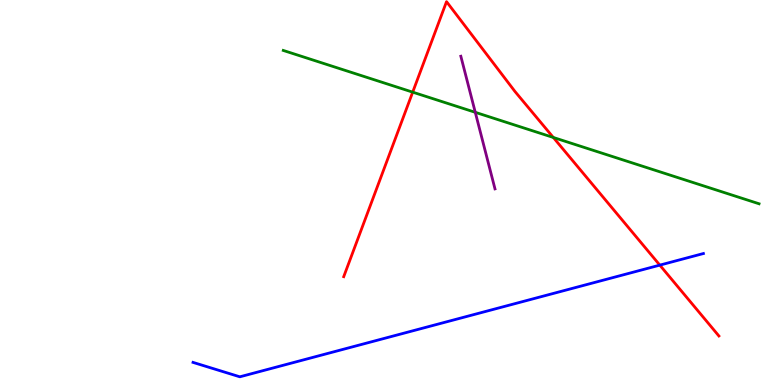[{'lines': ['blue', 'red'], 'intersections': [{'x': 8.51, 'y': 3.11}]}, {'lines': ['green', 'red'], 'intersections': [{'x': 5.33, 'y': 7.61}, {'x': 7.14, 'y': 6.43}]}, {'lines': ['purple', 'red'], 'intersections': []}, {'lines': ['blue', 'green'], 'intersections': []}, {'lines': ['blue', 'purple'], 'intersections': []}, {'lines': ['green', 'purple'], 'intersections': [{'x': 6.13, 'y': 7.08}]}]